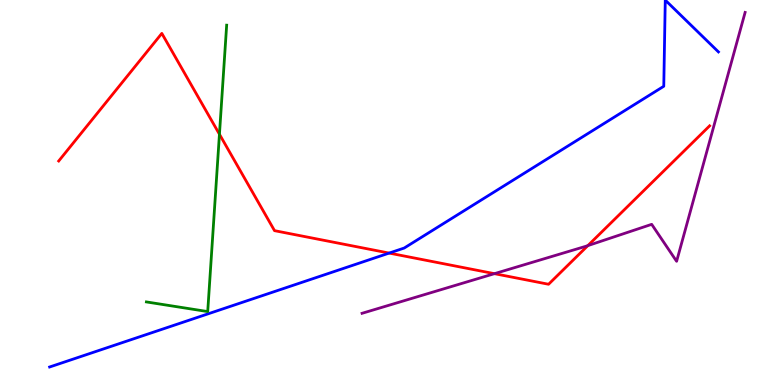[{'lines': ['blue', 'red'], 'intersections': [{'x': 5.02, 'y': 3.43}]}, {'lines': ['green', 'red'], 'intersections': [{'x': 2.83, 'y': 6.51}]}, {'lines': ['purple', 'red'], 'intersections': [{'x': 6.38, 'y': 2.89}, {'x': 7.59, 'y': 3.62}]}, {'lines': ['blue', 'green'], 'intersections': []}, {'lines': ['blue', 'purple'], 'intersections': []}, {'lines': ['green', 'purple'], 'intersections': []}]